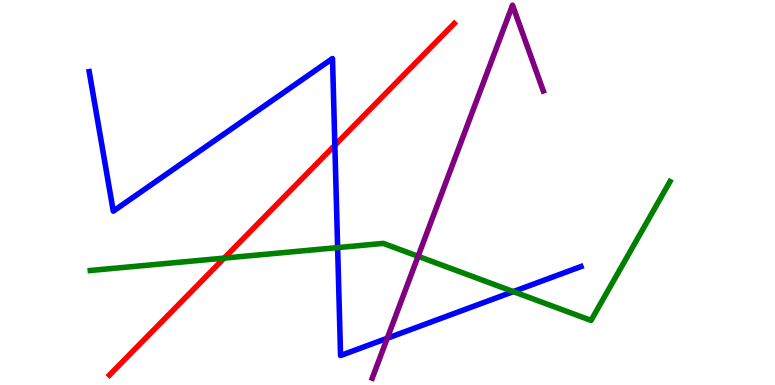[{'lines': ['blue', 'red'], 'intersections': [{'x': 4.32, 'y': 6.23}]}, {'lines': ['green', 'red'], 'intersections': [{'x': 2.89, 'y': 3.3}]}, {'lines': ['purple', 'red'], 'intersections': []}, {'lines': ['blue', 'green'], 'intersections': [{'x': 4.36, 'y': 3.57}, {'x': 6.62, 'y': 2.43}]}, {'lines': ['blue', 'purple'], 'intersections': [{'x': 5.0, 'y': 1.21}]}, {'lines': ['green', 'purple'], 'intersections': [{'x': 5.39, 'y': 3.34}]}]